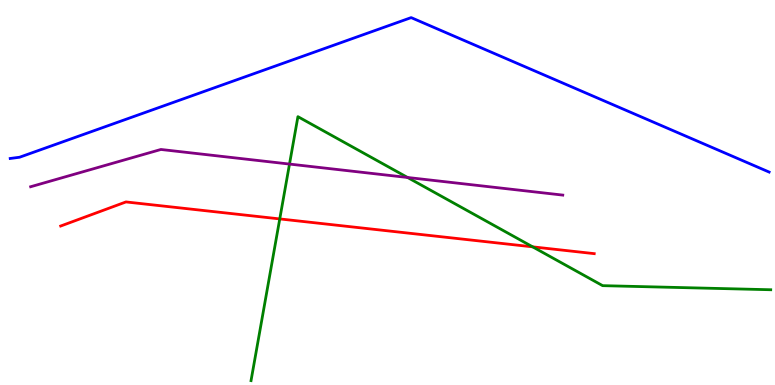[{'lines': ['blue', 'red'], 'intersections': []}, {'lines': ['green', 'red'], 'intersections': [{'x': 3.61, 'y': 4.31}, {'x': 6.87, 'y': 3.59}]}, {'lines': ['purple', 'red'], 'intersections': []}, {'lines': ['blue', 'green'], 'intersections': []}, {'lines': ['blue', 'purple'], 'intersections': []}, {'lines': ['green', 'purple'], 'intersections': [{'x': 3.74, 'y': 5.74}, {'x': 5.26, 'y': 5.39}]}]